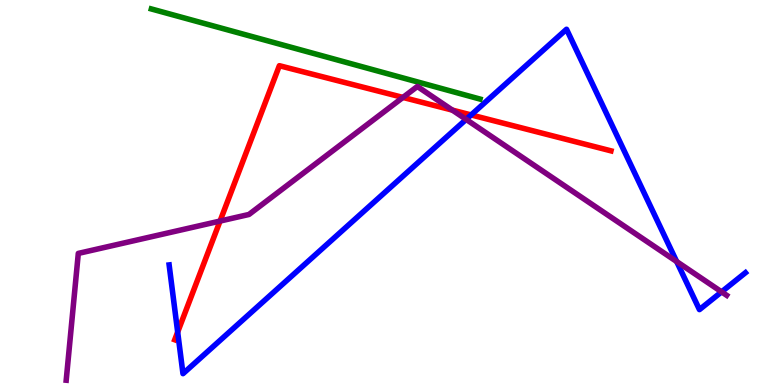[{'lines': ['blue', 'red'], 'intersections': [{'x': 2.29, 'y': 1.38}, {'x': 6.08, 'y': 7.01}]}, {'lines': ['green', 'red'], 'intersections': []}, {'lines': ['purple', 'red'], 'intersections': [{'x': 2.84, 'y': 4.26}, {'x': 5.2, 'y': 7.47}, {'x': 5.84, 'y': 7.14}]}, {'lines': ['blue', 'green'], 'intersections': []}, {'lines': ['blue', 'purple'], 'intersections': [{'x': 6.01, 'y': 6.9}, {'x': 8.73, 'y': 3.21}, {'x': 9.31, 'y': 2.42}]}, {'lines': ['green', 'purple'], 'intersections': []}]